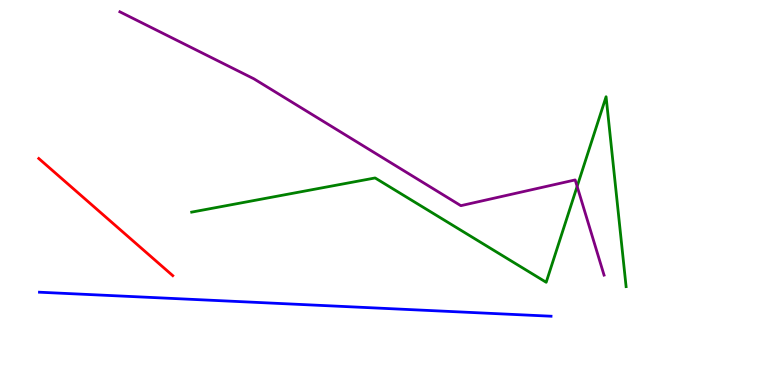[{'lines': ['blue', 'red'], 'intersections': []}, {'lines': ['green', 'red'], 'intersections': []}, {'lines': ['purple', 'red'], 'intersections': []}, {'lines': ['blue', 'green'], 'intersections': []}, {'lines': ['blue', 'purple'], 'intersections': []}, {'lines': ['green', 'purple'], 'intersections': [{'x': 7.45, 'y': 5.16}]}]